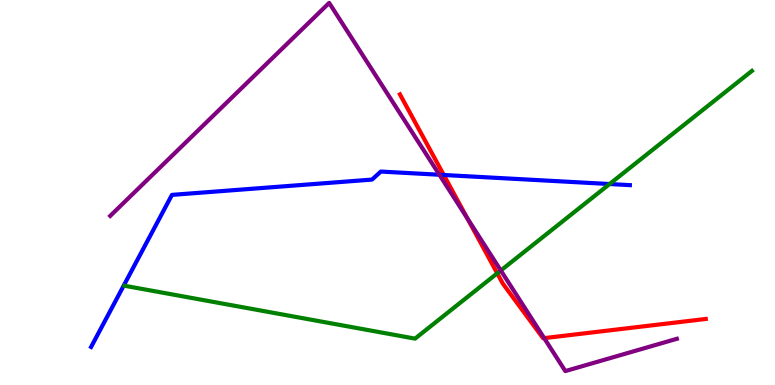[{'lines': ['blue', 'red'], 'intersections': [{'x': 5.73, 'y': 5.45}]}, {'lines': ['green', 'red'], 'intersections': [{'x': 6.42, 'y': 2.9}]}, {'lines': ['purple', 'red'], 'intersections': [{'x': 6.03, 'y': 4.33}, {'x': 7.02, 'y': 1.22}]}, {'lines': ['blue', 'green'], 'intersections': [{'x': 7.87, 'y': 5.22}]}, {'lines': ['blue', 'purple'], 'intersections': [{'x': 5.67, 'y': 5.46}]}, {'lines': ['green', 'purple'], 'intersections': [{'x': 6.46, 'y': 2.97}]}]